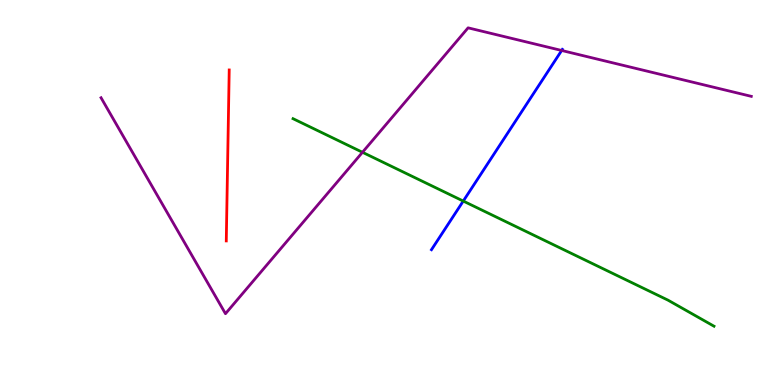[{'lines': ['blue', 'red'], 'intersections': []}, {'lines': ['green', 'red'], 'intersections': []}, {'lines': ['purple', 'red'], 'intersections': []}, {'lines': ['blue', 'green'], 'intersections': [{'x': 5.98, 'y': 4.78}]}, {'lines': ['blue', 'purple'], 'intersections': [{'x': 7.25, 'y': 8.69}]}, {'lines': ['green', 'purple'], 'intersections': [{'x': 4.68, 'y': 6.04}]}]